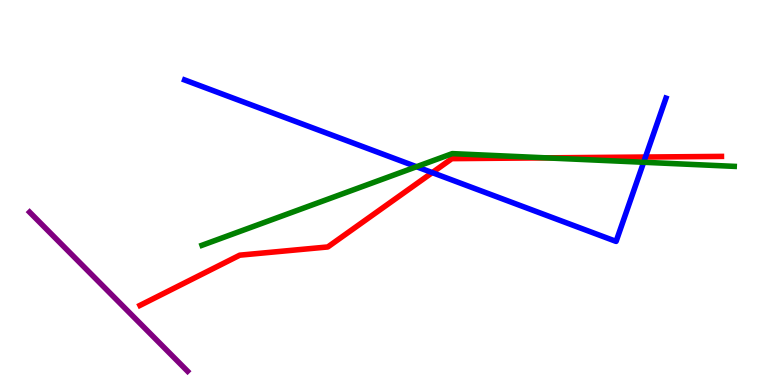[{'lines': ['blue', 'red'], 'intersections': [{'x': 5.58, 'y': 5.52}, {'x': 8.33, 'y': 5.92}]}, {'lines': ['green', 'red'], 'intersections': [{'x': 7.05, 'y': 5.9}]}, {'lines': ['purple', 'red'], 'intersections': []}, {'lines': ['blue', 'green'], 'intersections': [{'x': 5.37, 'y': 5.67}, {'x': 8.31, 'y': 5.79}]}, {'lines': ['blue', 'purple'], 'intersections': []}, {'lines': ['green', 'purple'], 'intersections': []}]